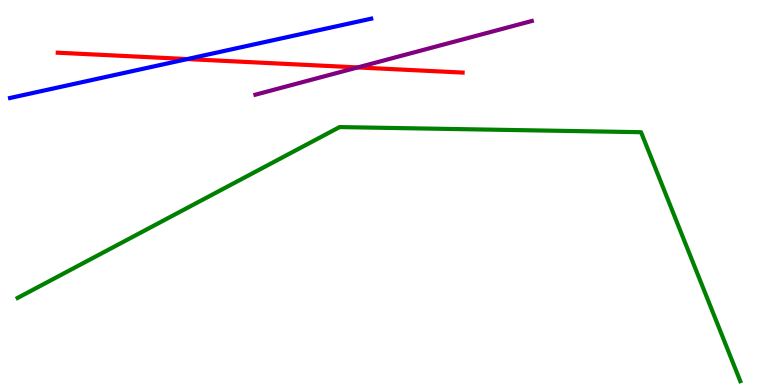[{'lines': ['blue', 'red'], 'intersections': [{'x': 2.42, 'y': 8.47}]}, {'lines': ['green', 'red'], 'intersections': []}, {'lines': ['purple', 'red'], 'intersections': [{'x': 4.62, 'y': 8.25}]}, {'lines': ['blue', 'green'], 'intersections': []}, {'lines': ['blue', 'purple'], 'intersections': []}, {'lines': ['green', 'purple'], 'intersections': []}]